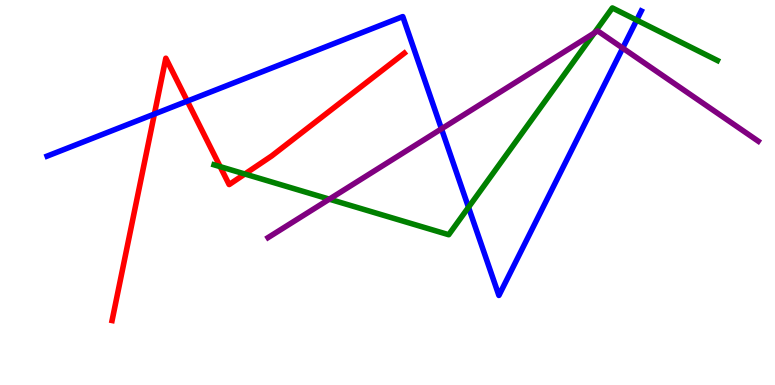[{'lines': ['blue', 'red'], 'intersections': [{'x': 1.99, 'y': 7.04}, {'x': 2.42, 'y': 7.37}]}, {'lines': ['green', 'red'], 'intersections': [{'x': 2.84, 'y': 5.67}, {'x': 3.16, 'y': 5.48}]}, {'lines': ['purple', 'red'], 'intersections': []}, {'lines': ['blue', 'green'], 'intersections': [{'x': 6.05, 'y': 4.62}, {'x': 8.22, 'y': 9.48}]}, {'lines': ['blue', 'purple'], 'intersections': [{'x': 5.7, 'y': 6.65}, {'x': 8.03, 'y': 8.75}]}, {'lines': ['green', 'purple'], 'intersections': [{'x': 4.25, 'y': 4.83}, {'x': 7.67, 'y': 9.14}]}]